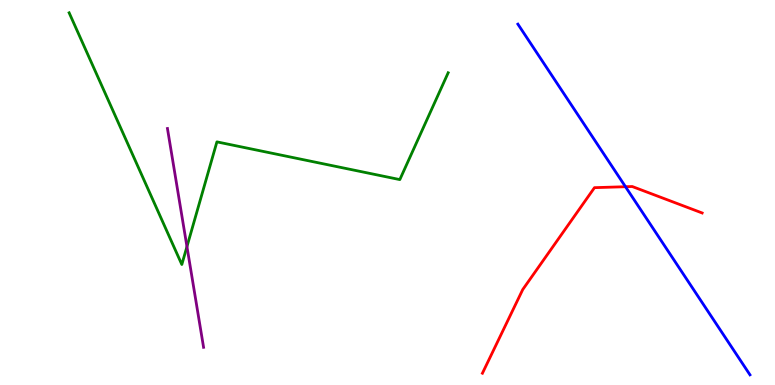[{'lines': ['blue', 'red'], 'intersections': [{'x': 8.07, 'y': 5.15}]}, {'lines': ['green', 'red'], 'intersections': []}, {'lines': ['purple', 'red'], 'intersections': []}, {'lines': ['blue', 'green'], 'intersections': []}, {'lines': ['blue', 'purple'], 'intersections': []}, {'lines': ['green', 'purple'], 'intersections': [{'x': 2.41, 'y': 3.59}]}]